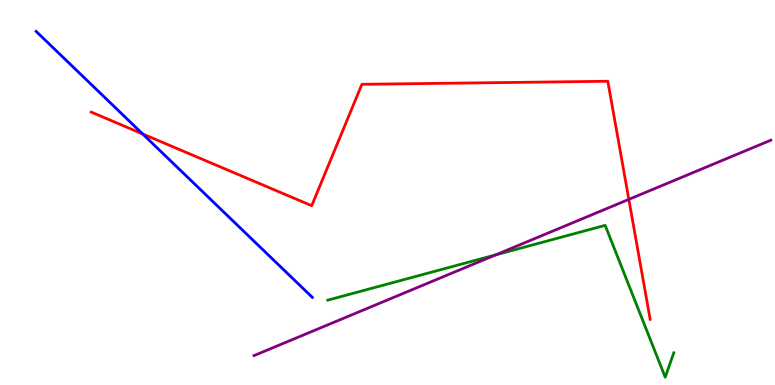[{'lines': ['blue', 'red'], 'intersections': [{'x': 1.84, 'y': 6.52}]}, {'lines': ['green', 'red'], 'intersections': []}, {'lines': ['purple', 'red'], 'intersections': [{'x': 8.11, 'y': 4.82}]}, {'lines': ['blue', 'green'], 'intersections': []}, {'lines': ['blue', 'purple'], 'intersections': []}, {'lines': ['green', 'purple'], 'intersections': [{'x': 6.4, 'y': 3.38}]}]